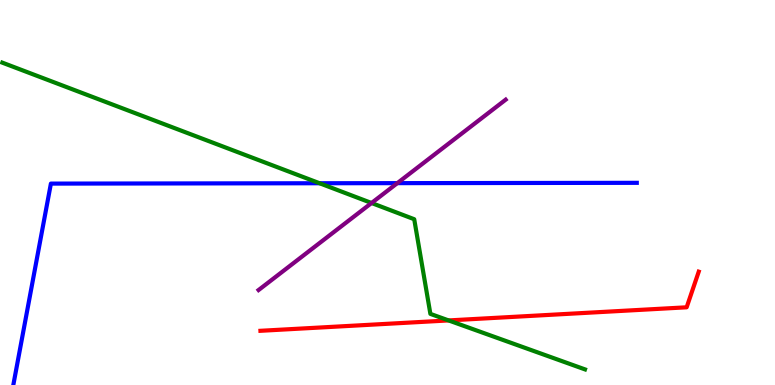[{'lines': ['blue', 'red'], 'intersections': []}, {'lines': ['green', 'red'], 'intersections': [{'x': 5.79, 'y': 1.68}]}, {'lines': ['purple', 'red'], 'intersections': []}, {'lines': ['blue', 'green'], 'intersections': [{'x': 4.12, 'y': 5.24}]}, {'lines': ['blue', 'purple'], 'intersections': [{'x': 5.13, 'y': 5.24}]}, {'lines': ['green', 'purple'], 'intersections': [{'x': 4.79, 'y': 4.73}]}]